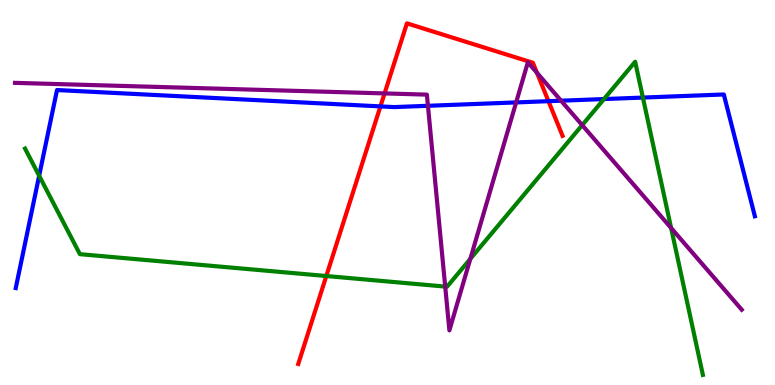[{'lines': ['blue', 'red'], 'intersections': [{'x': 4.91, 'y': 7.24}, {'x': 7.08, 'y': 7.37}]}, {'lines': ['green', 'red'], 'intersections': [{'x': 4.21, 'y': 2.83}]}, {'lines': ['purple', 'red'], 'intersections': [{'x': 4.96, 'y': 7.57}, {'x': 6.93, 'y': 8.11}]}, {'lines': ['blue', 'green'], 'intersections': [{'x': 0.505, 'y': 5.44}, {'x': 7.79, 'y': 7.43}, {'x': 8.3, 'y': 7.47}]}, {'lines': ['blue', 'purple'], 'intersections': [{'x': 5.52, 'y': 7.25}, {'x': 6.66, 'y': 7.34}, {'x': 7.24, 'y': 7.38}]}, {'lines': ['green', 'purple'], 'intersections': [{'x': 5.74, 'y': 2.56}, {'x': 6.07, 'y': 3.28}, {'x': 7.51, 'y': 6.75}, {'x': 8.66, 'y': 4.08}]}]